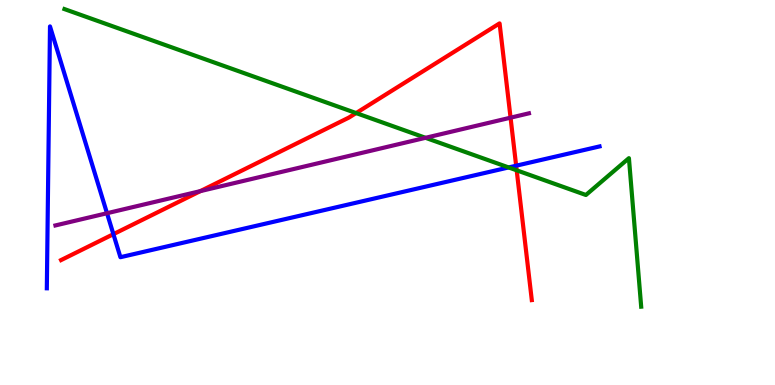[{'lines': ['blue', 'red'], 'intersections': [{'x': 1.46, 'y': 3.92}, {'x': 6.66, 'y': 5.7}]}, {'lines': ['green', 'red'], 'intersections': [{'x': 4.59, 'y': 7.06}, {'x': 6.67, 'y': 5.58}]}, {'lines': ['purple', 'red'], 'intersections': [{'x': 2.59, 'y': 5.04}, {'x': 6.59, 'y': 6.94}]}, {'lines': ['blue', 'green'], 'intersections': [{'x': 6.56, 'y': 5.65}]}, {'lines': ['blue', 'purple'], 'intersections': [{'x': 1.38, 'y': 4.46}]}, {'lines': ['green', 'purple'], 'intersections': [{'x': 5.49, 'y': 6.42}]}]